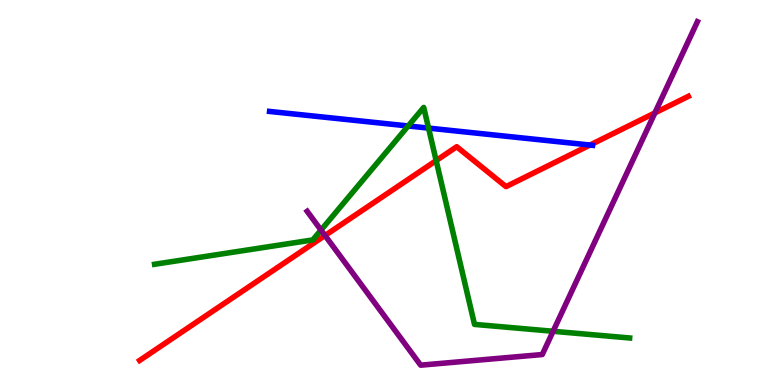[{'lines': ['blue', 'red'], 'intersections': [{'x': 7.61, 'y': 6.23}]}, {'lines': ['green', 'red'], 'intersections': [{'x': 5.63, 'y': 5.83}]}, {'lines': ['purple', 'red'], 'intersections': [{'x': 4.19, 'y': 3.88}, {'x': 8.45, 'y': 7.07}]}, {'lines': ['blue', 'green'], 'intersections': [{'x': 5.27, 'y': 6.73}, {'x': 5.53, 'y': 6.67}]}, {'lines': ['blue', 'purple'], 'intersections': []}, {'lines': ['green', 'purple'], 'intersections': [{'x': 4.14, 'y': 4.02}, {'x': 7.14, 'y': 1.4}]}]